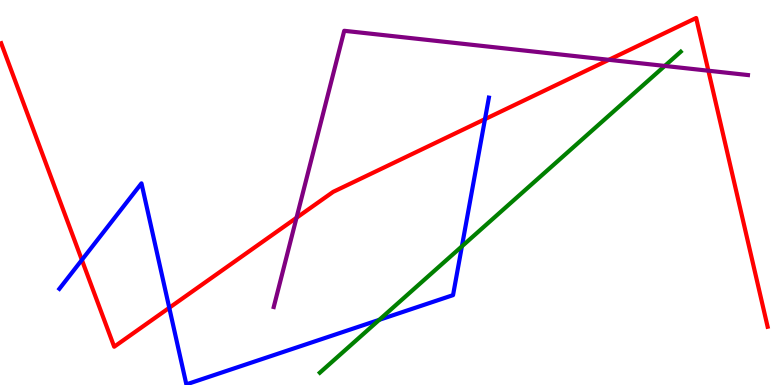[{'lines': ['blue', 'red'], 'intersections': [{'x': 1.06, 'y': 3.25}, {'x': 2.18, 'y': 2.01}, {'x': 6.26, 'y': 6.91}]}, {'lines': ['green', 'red'], 'intersections': []}, {'lines': ['purple', 'red'], 'intersections': [{'x': 3.83, 'y': 4.34}, {'x': 7.86, 'y': 8.45}, {'x': 9.14, 'y': 8.16}]}, {'lines': ['blue', 'green'], 'intersections': [{'x': 4.89, 'y': 1.69}, {'x': 5.96, 'y': 3.6}]}, {'lines': ['blue', 'purple'], 'intersections': []}, {'lines': ['green', 'purple'], 'intersections': [{'x': 8.58, 'y': 8.29}]}]